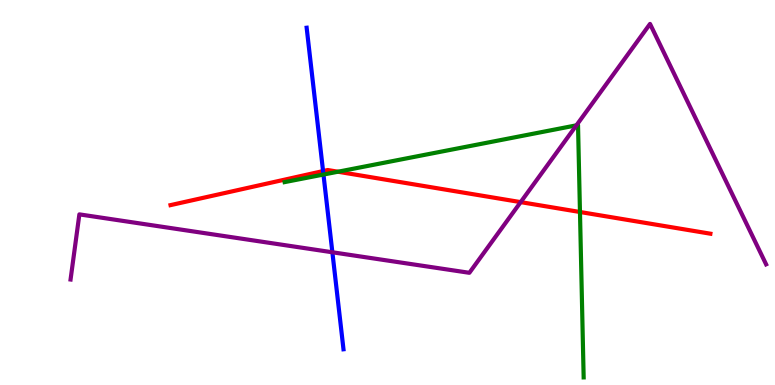[{'lines': ['blue', 'red'], 'intersections': [{'x': 4.17, 'y': 5.56}]}, {'lines': ['green', 'red'], 'intersections': [{'x': 4.36, 'y': 5.54}, {'x': 7.48, 'y': 4.49}]}, {'lines': ['purple', 'red'], 'intersections': [{'x': 6.72, 'y': 4.75}]}, {'lines': ['blue', 'green'], 'intersections': [{'x': 4.17, 'y': 5.47}]}, {'lines': ['blue', 'purple'], 'intersections': [{'x': 4.29, 'y': 3.45}]}, {'lines': ['green', 'purple'], 'intersections': [{'x': 7.44, 'y': 6.74}]}]